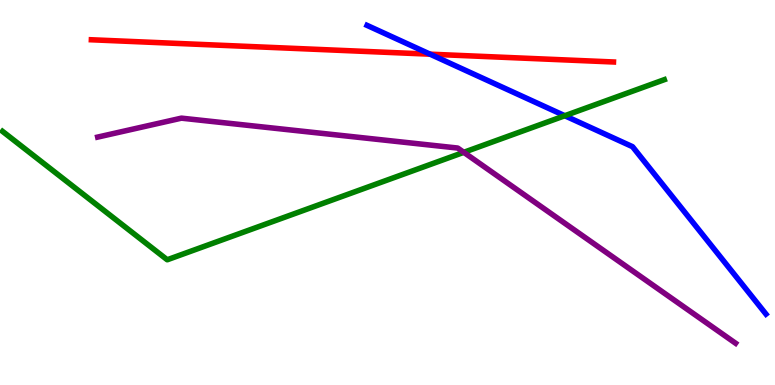[{'lines': ['blue', 'red'], 'intersections': [{'x': 5.55, 'y': 8.59}]}, {'lines': ['green', 'red'], 'intersections': []}, {'lines': ['purple', 'red'], 'intersections': []}, {'lines': ['blue', 'green'], 'intersections': [{'x': 7.29, 'y': 6.99}]}, {'lines': ['blue', 'purple'], 'intersections': []}, {'lines': ['green', 'purple'], 'intersections': [{'x': 5.98, 'y': 6.04}]}]